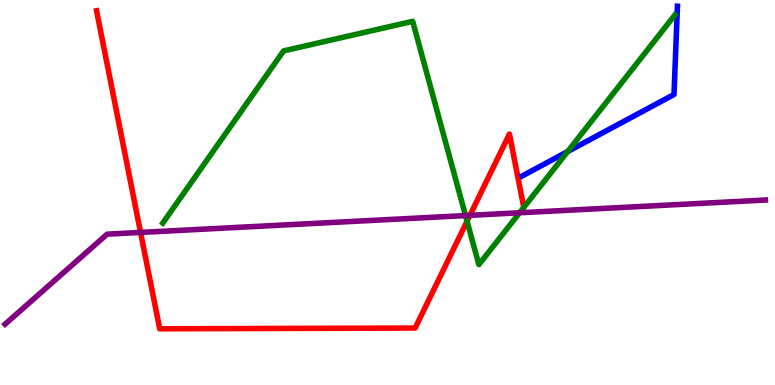[{'lines': ['blue', 'red'], 'intersections': []}, {'lines': ['green', 'red'], 'intersections': [{'x': 6.03, 'y': 4.25}]}, {'lines': ['purple', 'red'], 'intersections': [{'x': 1.81, 'y': 3.96}, {'x': 6.06, 'y': 4.41}]}, {'lines': ['blue', 'green'], 'intersections': [{'x': 7.32, 'y': 6.06}]}, {'lines': ['blue', 'purple'], 'intersections': []}, {'lines': ['green', 'purple'], 'intersections': [{'x': 6.01, 'y': 4.4}, {'x': 6.7, 'y': 4.47}]}]